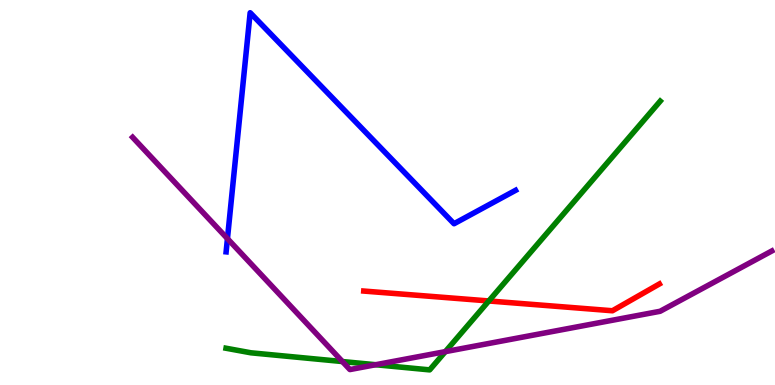[{'lines': ['blue', 'red'], 'intersections': []}, {'lines': ['green', 'red'], 'intersections': [{'x': 6.31, 'y': 2.18}]}, {'lines': ['purple', 'red'], 'intersections': []}, {'lines': ['blue', 'green'], 'intersections': []}, {'lines': ['blue', 'purple'], 'intersections': [{'x': 2.93, 'y': 3.8}]}, {'lines': ['green', 'purple'], 'intersections': [{'x': 4.42, 'y': 0.609}, {'x': 4.85, 'y': 0.527}, {'x': 5.75, 'y': 0.867}]}]